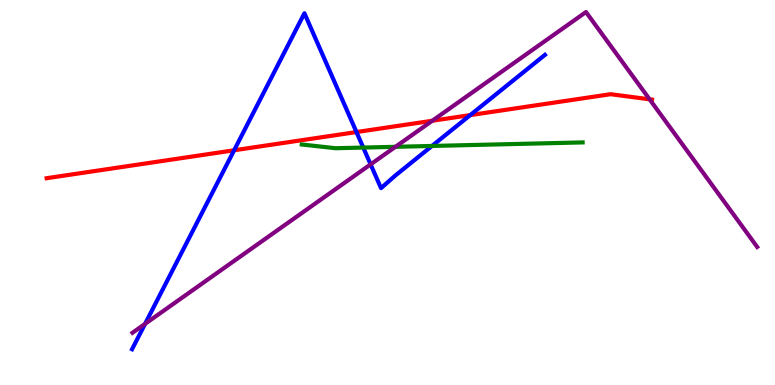[{'lines': ['blue', 'red'], 'intersections': [{'x': 3.02, 'y': 6.1}, {'x': 4.6, 'y': 6.57}, {'x': 6.07, 'y': 7.01}]}, {'lines': ['green', 'red'], 'intersections': []}, {'lines': ['purple', 'red'], 'intersections': [{'x': 5.58, 'y': 6.86}, {'x': 8.38, 'y': 7.42}]}, {'lines': ['blue', 'green'], 'intersections': [{'x': 4.69, 'y': 6.17}, {'x': 5.57, 'y': 6.21}]}, {'lines': ['blue', 'purple'], 'intersections': [{'x': 1.87, 'y': 1.59}, {'x': 4.78, 'y': 5.73}]}, {'lines': ['green', 'purple'], 'intersections': [{'x': 5.1, 'y': 6.19}]}]